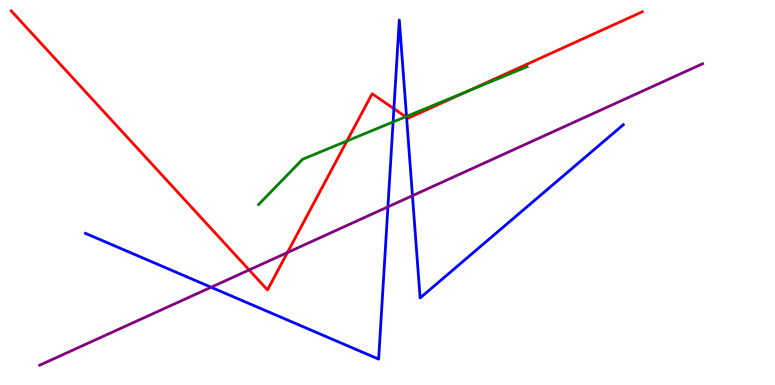[{'lines': ['blue', 'red'], 'intersections': [{'x': 5.08, 'y': 7.18}, {'x': 5.25, 'y': 6.95}]}, {'lines': ['green', 'red'], 'intersections': [{'x': 4.48, 'y': 6.34}, {'x': 5.23, 'y': 6.97}, {'x': 6.03, 'y': 7.63}]}, {'lines': ['purple', 'red'], 'intersections': [{'x': 3.21, 'y': 2.99}, {'x': 3.71, 'y': 3.44}]}, {'lines': ['blue', 'green'], 'intersections': [{'x': 5.07, 'y': 6.83}, {'x': 5.25, 'y': 6.98}]}, {'lines': ['blue', 'purple'], 'intersections': [{'x': 2.72, 'y': 2.54}, {'x': 5.01, 'y': 4.63}, {'x': 5.32, 'y': 4.92}]}, {'lines': ['green', 'purple'], 'intersections': []}]